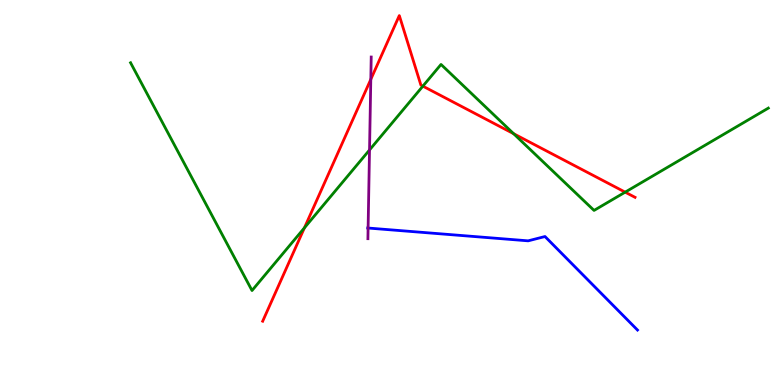[{'lines': ['blue', 'red'], 'intersections': []}, {'lines': ['green', 'red'], 'intersections': [{'x': 3.93, 'y': 4.08}, {'x': 5.46, 'y': 7.76}, {'x': 6.63, 'y': 6.53}, {'x': 8.07, 'y': 5.01}]}, {'lines': ['purple', 'red'], 'intersections': [{'x': 4.78, 'y': 7.94}]}, {'lines': ['blue', 'green'], 'intersections': []}, {'lines': ['blue', 'purple'], 'intersections': [{'x': 4.75, 'y': 4.08}]}, {'lines': ['green', 'purple'], 'intersections': [{'x': 4.77, 'y': 6.1}]}]